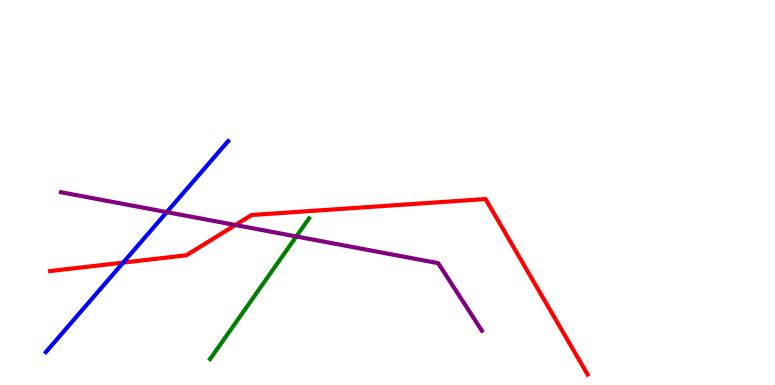[{'lines': ['blue', 'red'], 'intersections': [{'x': 1.59, 'y': 3.18}]}, {'lines': ['green', 'red'], 'intersections': []}, {'lines': ['purple', 'red'], 'intersections': [{'x': 3.04, 'y': 4.16}]}, {'lines': ['blue', 'green'], 'intersections': []}, {'lines': ['blue', 'purple'], 'intersections': [{'x': 2.15, 'y': 4.49}]}, {'lines': ['green', 'purple'], 'intersections': [{'x': 3.82, 'y': 3.86}]}]